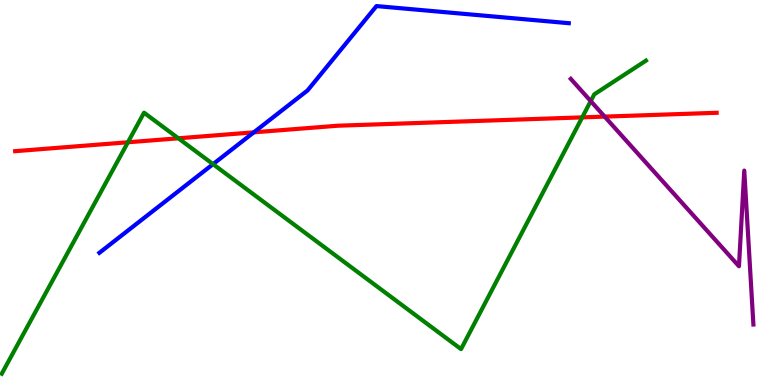[{'lines': ['blue', 'red'], 'intersections': [{'x': 3.28, 'y': 6.56}]}, {'lines': ['green', 'red'], 'intersections': [{'x': 1.65, 'y': 6.3}, {'x': 2.3, 'y': 6.41}, {'x': 7.51, 'y': 6.95}]}, {'lines': ['purple', 'red'], 'intersections': [{'x': 7.8, 'y': 6.97}]}, {'lines': ['blue', 'green'], 'intersections': [{'x': 2.75, 'y': 5.74}]}, {'lines': ['blue', 'purple'], 'intersections': []}, {'lines': ['green', 'purple'], 'intersections': [{'x': 7.62, 'y': 7.37}]}]